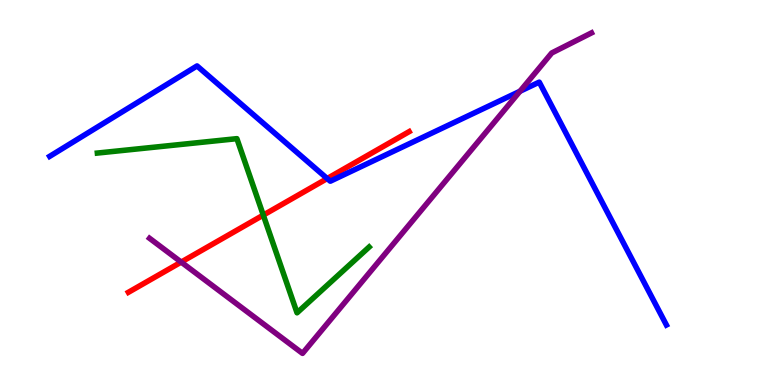[{'lines': ['blue', 'red'], 'intersections': [{'x': 4.22, 'y': 5.36}]}, {'lines': ['green', 'red'], 'intersections': [{'x': 3.4, 'y': 4.41}]}, {'lines': ['purple', 'red'], 'intersections': [{'x': 2.34, 'y': 3.19}]}, {'lines': ['blue', 'green'], 'intersections': []}, {'lines': ['blue', 'purple'], 'intersections': [{'x': 6.71, 'y': 7.63}]}, {'lines': ['green', 'purple'], 'intersections': []}]